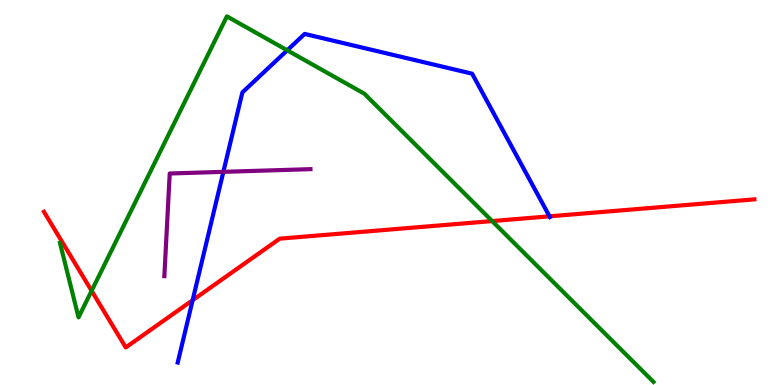[{'lines': ['blue', 'red'], 'intersections': [{'x': 2.49, 'y': 2.2}, {'x': 7.09, 'y': 4.38}]}, {'lines': ['green', 'red'], 'intersections': [{'x': 1.18, 'y': 2.45}, {'x': 6.35, 'y': 4.26}]}, {'lines': ['purple', 'red'], 'intersections': []}, {'lines': ['blue', 'green'], 'intersections': [{'x': 3.71, 'y': 8.69}]}, {'lines': ['blue', 'purple'], 'intersections': [{'x': 2.88, 'y': 5.54}]}, {'lines': ['green', 'purple'], 'intersections': []}]